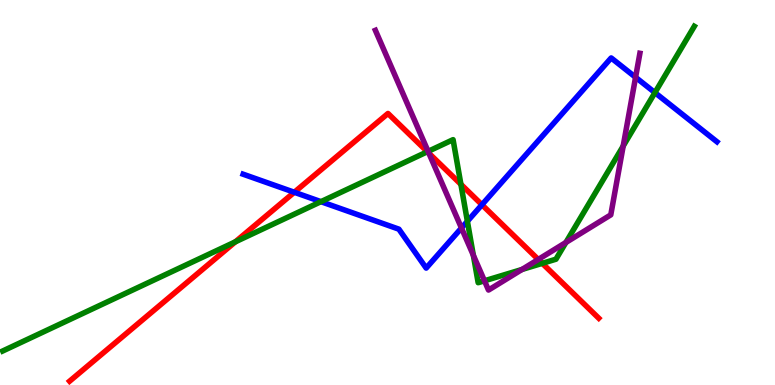[{'lines': ['blue', 'red'], 'intersections': [{'x': 3.8, 'y': 5.01}, {'x': 6.22, 'y': 4.68}]}, {'lines': ['green', 'red'], 'intersections': [{'x': 3.04, 'y': 3.72}, {'x': 5.51, 'y': 6.06}, {'x': 5.95, 'y': 5.21}, {'x': 7.0, 'y': 3.16}]}, {'lines': ['purple', 'red'], 'intersections': [{'x': 5.53, 'y': 6.02}, {'x': 6.95, 'y': 3.26}]}, {'lines': ['blue', 'green'], 'intersections': [{'x': 4.14, 'y': 4.76}, {'x': 6.03, 'y': 4.25}, {'x': 8.45, 'y': 7.59}]}, {'lines': ['blue', 'purple'], 'intersections': [{'x': 5.95, 'y': 4.08}, {'x': 8.2, 'y': 7.99}]}, {'lines': ['green', 'purple'], 'intersections': [{'x': 5.52, 'y': 6.07}, {'x': 6.11, 'y': 3.37}, {'x': 6.25, 'y': 2.71}, {'x': 6.74, 'y': 3.0}, {'x': 7.3, 'y': 3.7}, {'x': 8.04, 'y': 6.21}]}]